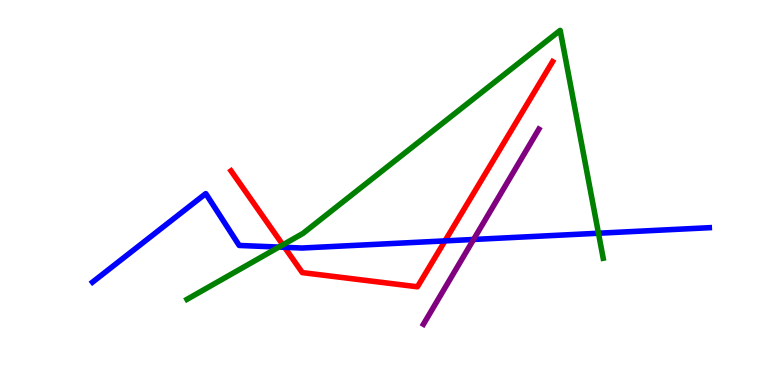[{'lines': ['blue', 'red'], 'intersections': [{'x': 3.67, 'y': 3.58}, {'x': 5.74, 'y': 3.74}]}, {'lines': ['green', 'red'], 'intersections': [{'x': 3.65, 'y': 3.64}]}, {'lines': ['purple', 'red'], 'intersections': []}, {'lines': ['blue', 'green'], 'intersections': [{'x': 3.6, 'y': 3.58}, {'x': 7.72, 'y': 3.94}]}, {'lines': ['blue', 'purple'], 'intersections': [{'x': 6.11, 'y': 3.78}]}, {'lines': ['green', 'purple'], 'intersections': []}]